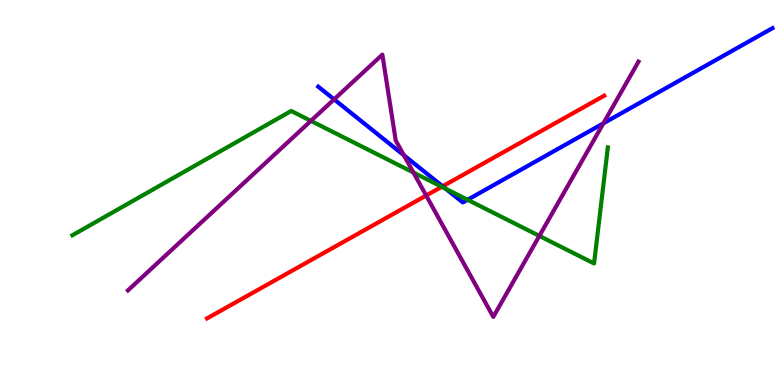[{'lines': ['blue', 'red'], 'intersections': [{'x': 5.71, 'y': 5.16}]}, {'lines': ['green', 'red'], 'intersections': [{'x': 5.7, 'y': 5.15}]}, {'lines': ['purple', 'red'], 'intersections': [{'x': 5.5, 'y': 4.92}]}, {'lines': ['blue', 'green'], 'intersections': [{'x': 5.75, 'y': 5.1}, {'x': 6.03, 'y': 4.81}]}, {'lines': ['blue', 'purple'], 'intersections': [{'x': 4.31, 'y': 7.42}, {'x': 5.21, 'y': 5.97}, {'x': 7.79, 'y': 6.8}]}, {'lines': ['green', 'purple'], 'intersections': [{'x': 4.01, 'y': 6.86}, {'x': 5.33, 'y': 5.52}, {'x': 6.96, 'y': 3.87}]}]